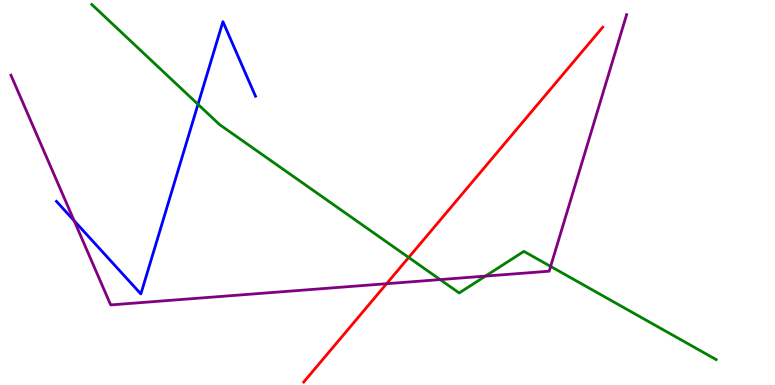[{'lines': ['blue', 'red'], 'intersections': []}, {'lines': ['green', 'red'], 'intersections': [{'x': 5.27, 'y': 3.31}]}, {'lines': ['purple', 'red'], 'intersections': [{'x': 4.99, 'y': 2.63}]}, {'lines': ['blue', 'green'], 'intersections': [{'x': 2.55, 'y': 7.29}]}, {'lines': ['blue', 'purple'], 'intersections': [{'x': 0.957, 'y': 4.27}]}, {'lines': ['green', 'purple'], 'intersections': [{'x': 5.68, 'y': 2.74}, {'x': 6.26, 'y': 2.83}, {'x': 7.1, 'y': 3.08}]}]